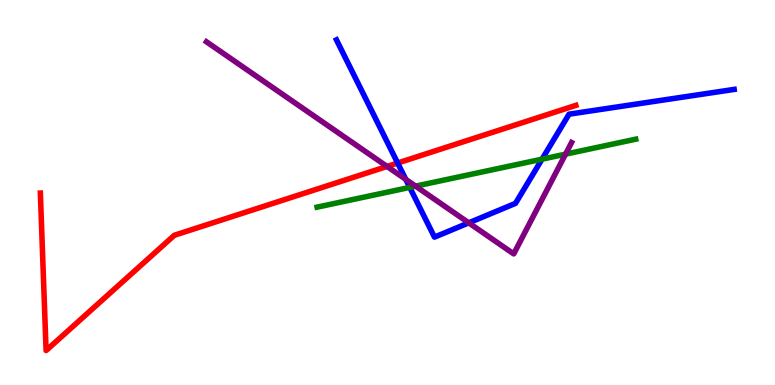[{'lines': ['blue', 'red'], 'intersections': [{'x': 5.13, 'y': 5.77}]}, {'lines': ['green', 'red'], 'intersections': []}, {'lines': ['purple', 'red'], 'intersections': [{'x': 4.99, 'y': 5.68}]}, {'lines': ['blue', 'green'], 'intersections': [{'x': 5.29, 'y': 5.13}, {'x': 6.99, 'y': 5.87}]}, {'lines': ['blue', 'purple'], 'intersections': [{'x': 5.24, 'y': 5.34}, {'x': 6.05, 'y': 4.21}]}, {'lines': ['green', 'purple'], 'intersections': [{'x': 5.36, 'y': 5.17}, {'x': 7.3, 'y': 6.0}]}]